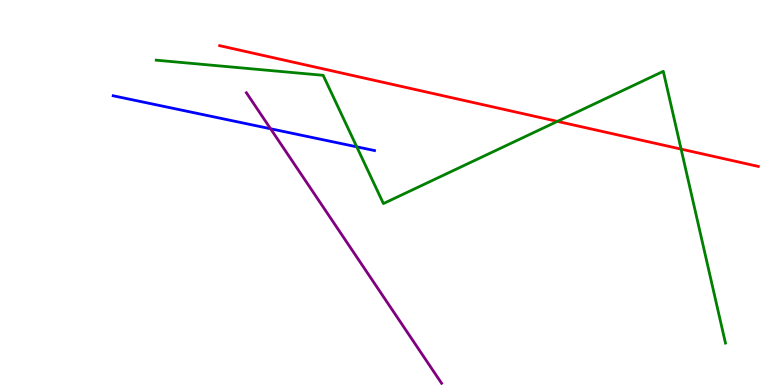[{'lines': ['blue', 'red'], 'intersections': []}, {'lines': ['green', 'red'], 'intersections': [{'x': 7.19, 'y': 6.85}, {'x': 8.79, 'y': 6.13}]}, {'lines': ['purple', 'red'], 'intersections': []}, {'lines': ['blue', 'green'], 'intersections': [{'x': 4.6, 'y': 6.19}]}, {'lines': ['blue', 'purple'], 'intersections': [{'x': 3.49, 'y': 6.66}]}, {'lines': ['green', 'purple'], 'intersections': []}]